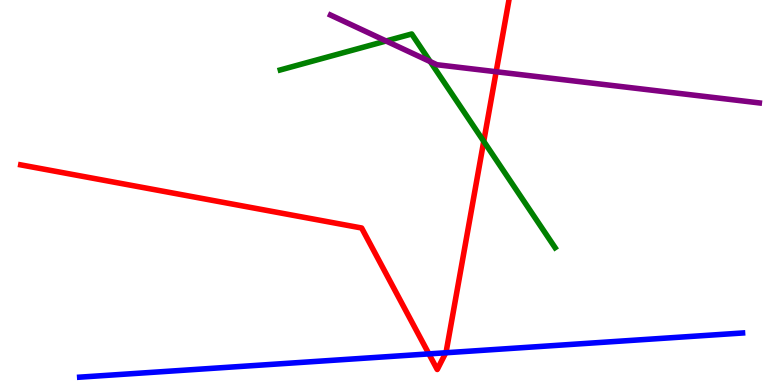[{'lines': ['blue', 'red'], 'intersections': [{'x': 5.53, 'y': 0.808}, {'x': 5.75, 'y': 0.837}]}, {'lines': ['green', 'red'], 'intersections': [{'x': 6.24, 'y': 6.33}]}, {'lines': ['purple', 'red'], 'intersections': [{'x': 6.4, 'y': 8.14}]}, {'lines': ['blue', 'green'], 'intersections': []}, {'lines': ['blue', 'purple'], 'intersections': []}, {'lines': ['green', 'purple'], 'intersections': [{'x': 4.98, 'y': 8.94}, {'x': 5.55, 'y': 8.4}]}]